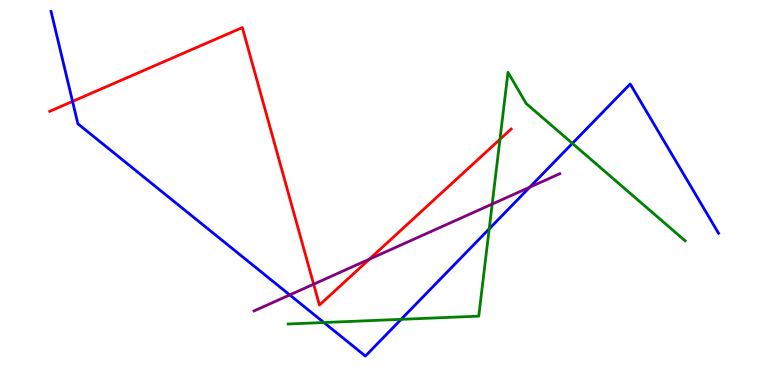[{'lines': ['blue', 'red'], 'intersections': [{'x': 0.936, 'y': 7.37}]}, {'lines': ['green', 'red'], 'intersections': [{'x': 6.45, 'y': 6.38}]}, {'lines': ['purple', 'red'], 'intersections': [{'x': 4.05, 'y': 2.62}, {'x': 4.77, 'y': 3.27}]}, {'lines': ['blue', 'green'], 'intersections': [{'x': 4.18, 'y': 1.62}, {'x': 5.18, 'y': 1.71}, {'x': 6.31, 'y': 4.06}, {'x': 7.39, 'y': 6.28}]}, {'lines': ['blue', 'purple'], 'intersections': [{'x': 3.74, 'y': 2.34}, {'x': 6.84, 'y': 5.14}]}, {'lines': ['green', 'purple'], 'intersections': [{'x': 6.35, 'y': 4.7}]}]